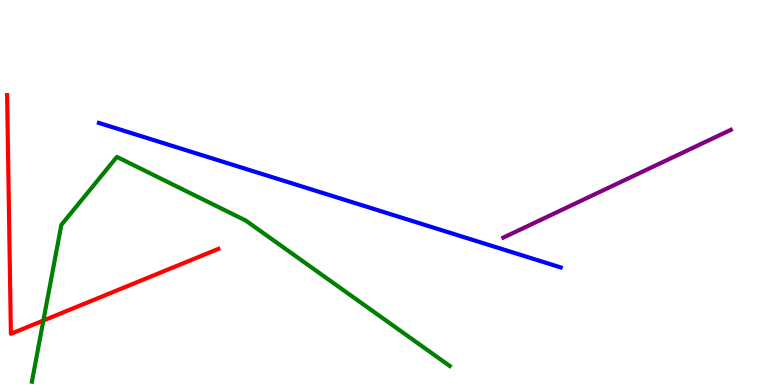[{'lines': ['blue', 'red'], 'intersections': []}, {'lines': ['green', 'red'], 'intersections': [{'x': 0.56, 'y': 1.67}]}, {'lines': ['purple', 'red'], 'intersections': []}, {'lines': ['blue', 'green'], 'intersections': []}, {'lines': ['blue', 'purple'], 'intersections': []}, {'lines': ['green', 'purple'], 'intersections': []}]